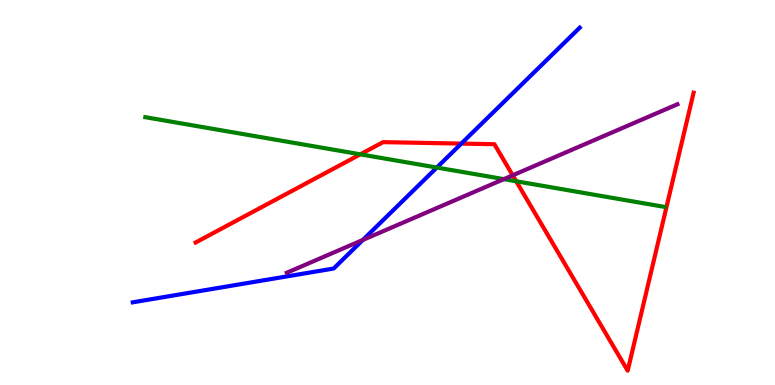[{'lines': ['blue', 'red'], 'intersections': [{'x': 5.95, 'y': 6.27}]}, {'lines': ['green', 'red'], 'intersections': [{'x': 4.65, 'y': 5.99}, {'x': 6.66, 'y': 5.29}]}, {'lines': ['purple', 'red'], 'intersections': [{'x': 6.62, 'y': 5.45}]}, {'lines': ['blue', 'green'], 'intersections': [{'x': 5.64, 'y': 5.65}]}, {'lines': ['blue', 'purple'], 'intersections': [{'x': 4.68, 'y': 3.77}]}, {'lines': ['green', 'purple'], 'intersections': [{'x': 6.5, 'y': 5.35}]}]